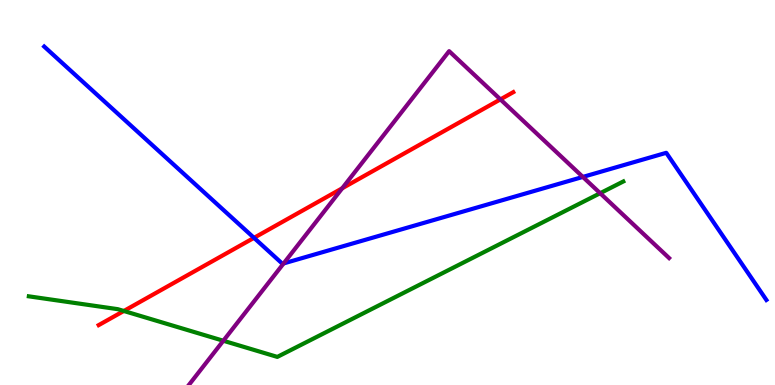[{'lines': ['blue', 'red'], 'intersections': [{'x': 3.28, 'y': 3.82}]}, {'lines': ['green', 'red'], 'intersections': [{'x': 1.6, 'y': 1.92}]}, {'lines': ['purple', 'red'], 'intersections': [{'x': 4.42, 'y': 5.11}, {'x': 6.46, 'y': 7.42}]}, {'lines': ['blue', 'green'], 'intersections': []}, {'lines': ['blue', 'purple'], 'intersections': [{'x': 3.66, 'y': 3.16}, {'x': 7.52, 'y': 5.4}]}, {'lines': ['green', 'purple'], 'intersections': [{'x': 2.88, 'y': 1.15}, {'x': 7.74, 'y': 4.98}]}]